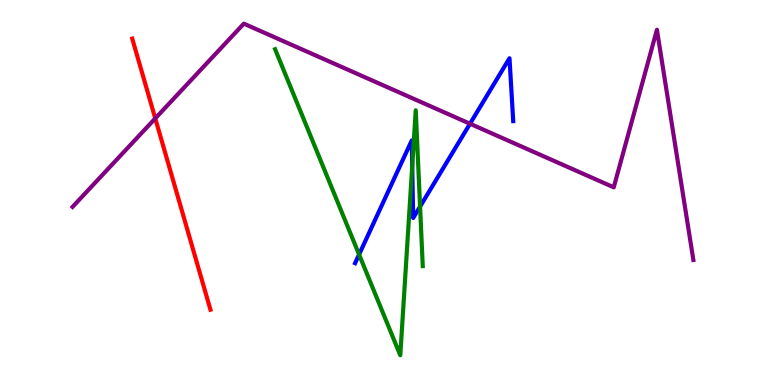[{'lines': ['blue', 'red'], 'intersections': []}, {'lines': ['green', 'red'], 'intersections': []}, {'lines': ['purple', 'red'], 'intersections': [{'x': 2.0, 'y': 6.92}]}, {'lines': ['blue', 'green'], 'intersections': [{'x': 4.63, 'y': 3.39}, {'x': 5.32, 'y': 5.69}, {'x': 5.42, 'y': 4.63}]}, {'lines': ['blue', 'purple'], 'intersections': [{'x': 6.06, 'y': 6.79}]}, {'lines': ['green', 'purple'], 'intersections': []}]